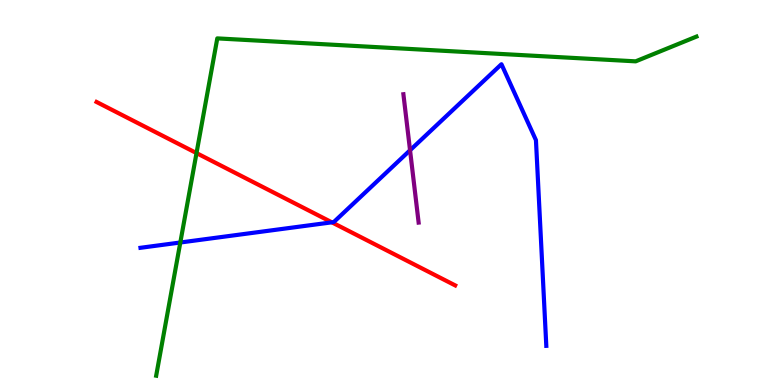[{'lines': ['blue', 'red'], 'intersections': [{'x': 4.28, 'y': 4.23}]}, {'lines': ['green', 'red'], 'intersections': [{'x': 2.54, 'y': 6.02}]}, {'lines': ['purple', 'red'], 'intersections': []}, {'lines': ['blue', 'green'], 'intersections': [{'x': 2.33, 'y': 3.7}]}, {'lines': ['blue', 'purple'], 'intersections': [{'x': 5.29, 'y': 6.1}]}, {'lines': ['green', 'purple'], 'intersections': []}]